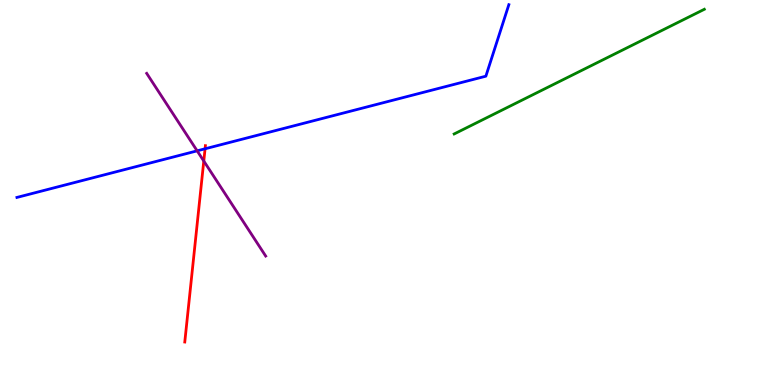[{'lines': ['blue', 'red'], 'intersections': [{'x': 2.65, 'y': 6.14}]}, {'lines': ['green', 'red'], 'intersections': []}, {'lines': ['purple', 'red'], 'intersections': [{'x': 2.63, 'y': 5.82}]}, {'lines': ['blue', 'green'], 'intersections': []}, {'lines': ['blue', 'purple'], 'intersections': [{'x': 2.54, 'y': 6.08}]}, {'lines': ['green', 'purple'], 'intersections': []}]